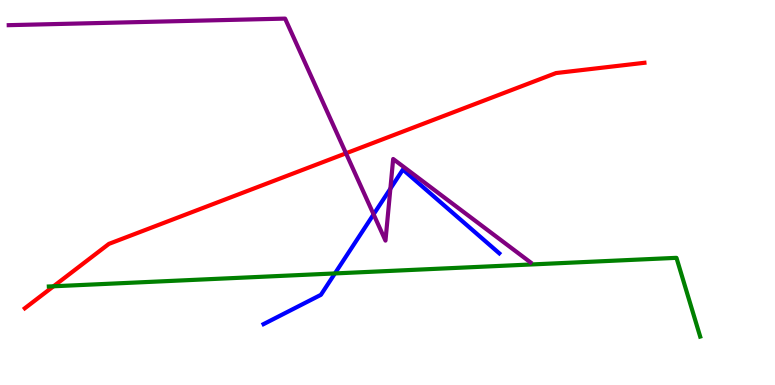[{'lines': ['blue', 'red'], 'intersections': []}, {'lines': ['green', 'red'], 'intersections': [{'x': 0.691, 'y': 2.56}]}, {'lines': ['purple', 'red'], 'intersections': [{'x': 4.46, 'y': 6.02}]}, {'lines': ['blue', 'green'], 'intersections': [{'x': 4.32, 'y': 2.9}]}, {'lines': ['blue', 'purple'], 'intersections': [{'x': 4.82, 'y': 4.43}, {'x': 5.04, 'y': 5.1}]}, {'lines': ['green', 'purple'], 'intersections': []}]